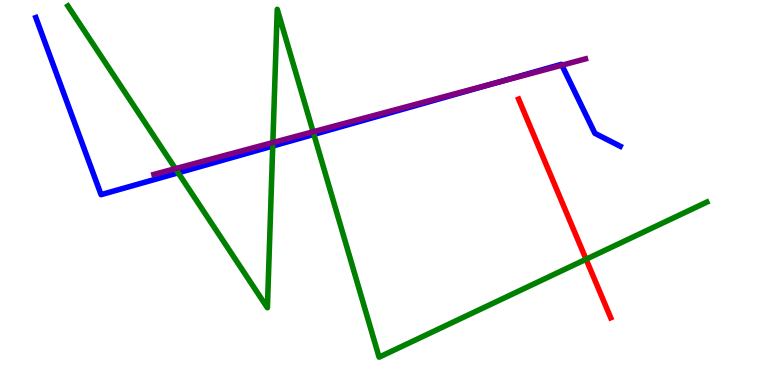[{'lines': ['blue', 'red'], 'intersections': []}, {'lines': ['green', 'red'], 'intersections': [{'x': 7.56, 'y': 3.27}]}, {'lines': ['purple', 'red'], 'intersections': []}, {'lines': ['blue', 'green'], 'intersections': [{'x': 2.3, 'y': 5.51}, {'x': 3.52, 'y': 6.21}, {'x': 4.05, 'y': 6.51}]}, {'lines': ['blue', 'purple'], 'intersections': [{'x': 6.4, 'y': 7.85}, {'x': 7.25, 'y': 8.31}]}, {'lines': ['green', 'purple'], 'intersections': [{'x': 2.26, 'y': 5.62}, {'x': 3.52, 'y': 6.3}, {'x': 4.04, 'y': 6.58}]}]